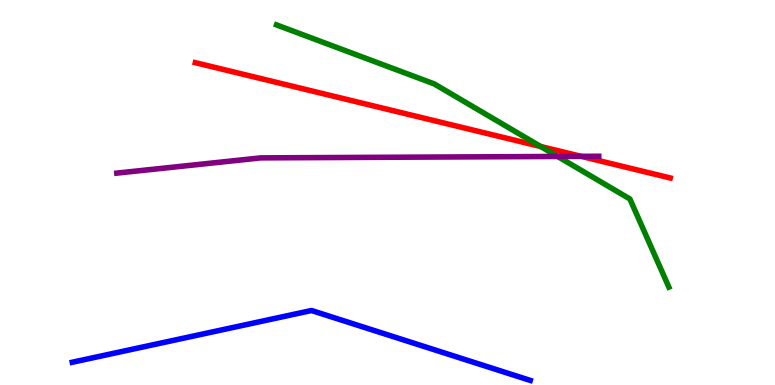[{'lines': ['blue', 'red'], 'intersections': []}, {'lines': ['green', 'red'], 'intersections': [{'x': 6.98, 'y': 6.19}]}, {'lines': ['purple', 'red'], 'intersections': [{'x': 7.5, 'y': 5.94}]}, {'lines': ['blue', 'green'], 'intersections': []}, {'lines': ['blue', 'purple'], 'intersections': []}, {'lines': ['green', 'purple'], 'intersections': [{'x': 7.19, 'y': 5.94}]}]